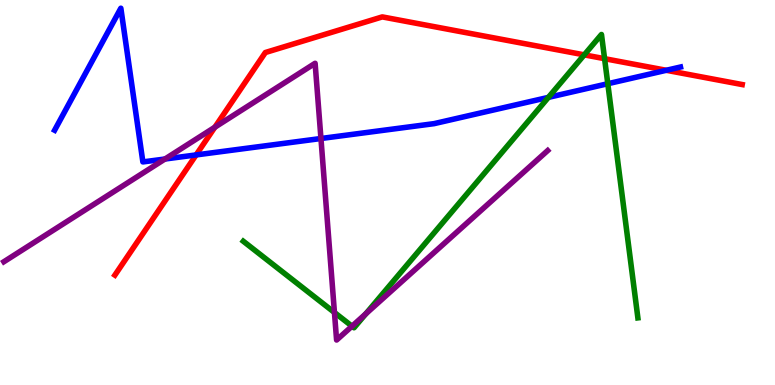[{'lines': ['blue', 'red'], 'intersections': [{'x': 2.53, 'y': 5.98}, {'x': 8.6, 'y': 8.17}]}, {'lines': ['green', 'red'], 'intersections': [{'x': 7.54, 'y': 8.57}, {'x': 7.8, 'y': 8.48}]}, {'lines': ['purple', 'red'], 'intersections': [{'x': 2.77, 'y': 6.7}]}, {'lines': ['blue', 'green'], 'intersections': [{'x': 7.08, 'y': 7.47}, {'x': 7.84, 'y': 7.83}]}, {'lines': ['blue', 'purple'], 'intersections': [{'x': 2.13, 'y': 5.87}, {'x': 4.14, 'y': 6.4}]}, {'lines': ['green', 'purple'], 'intersections': [{'x': 4.32, 'y': 1.88}, {'x': 4.54, 'y': 1.53}, {'x': 4.72, 'y': 1.85}]}]